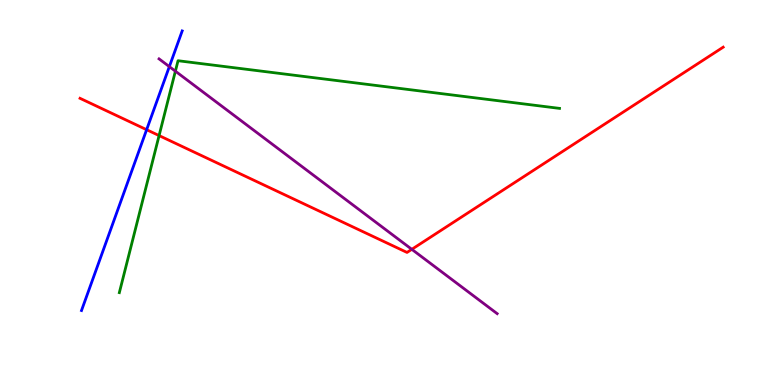[{'lines': ['blue', 'red'], 'intersections': [{'x': 1.89, 'y': 6.63}]}, {'lines': ['green', 'red'], 'intersections': [{'x': 2.05, 'y': 6.48}]}, {'lines': ['purple', 'red'], 'intersections': [{'x': 5.31, 'y': 3.52}]}, {'lines': ['blue', 'green'], 'intersections': []}, {'lines': ['blue', 'purple'], 'intersections': [{'x': 2.19, 'y': 8.27}]}, {'lines': ['green', 'purple'], 'intersections': [{'x': 2.26, 'y': 8.15}]}]